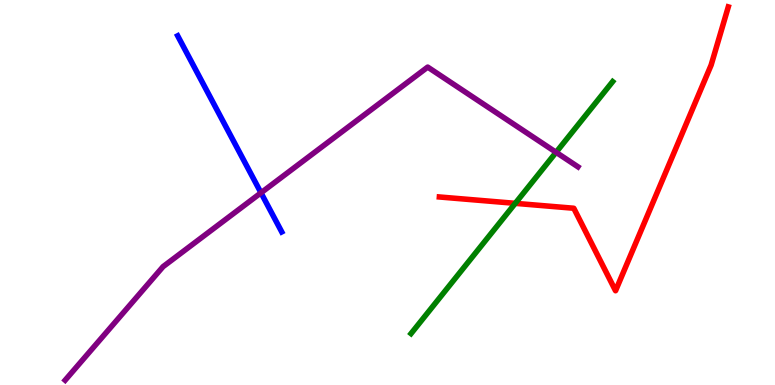[{'lines': ['blue', 'red'], 'intersections': []}, {'lines': ['green', 'red'], 'intersections': [{'x': 6.65, 'y': 4.72}]}, {'lines': ['purple', 'red'], 'intersections': []}, {'lines': ['blue', 'green'], 'intersections': []}, {'lines': ['blue', 'purple'], 'intersections': [{'x': 3.37, 'y': 4.99}]}, {'lines': ['green', 'purple'], 'intersections': [{'x': 7.18, 'y': 6.04}]}]